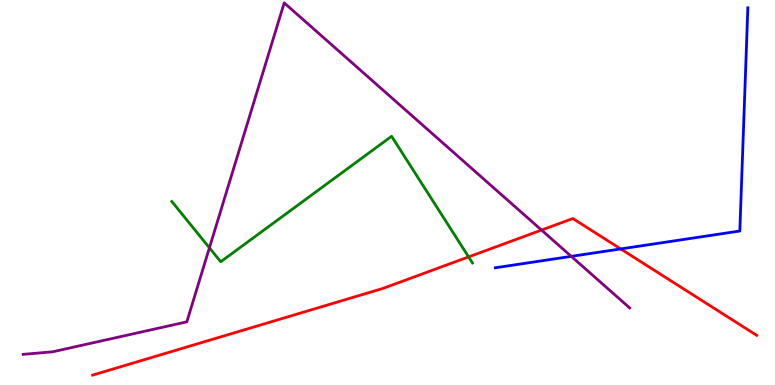[{'lines': ['blue', 'red'], 'intersections': [{'x': 8.01, 'y': 3.53}]}, {'lines': ['green', 'red'], 'intersections': [{'x': 6.05, 'y': 3.33}]}, {'lines': ['purple', 'red'], 'intersections': [{'x': 6.99, 'y': 4.02}]}, {'lines': ['blue', 'green'], 'intersections': []}, {'lines': ['blue', 'purple'], 'intersections': [{'x': 7.37, 'y': 3.34}]}, {'lines': ['green', 'purple'], 'intersections': [{'x': 2.7, 'y': 3.56}]}]